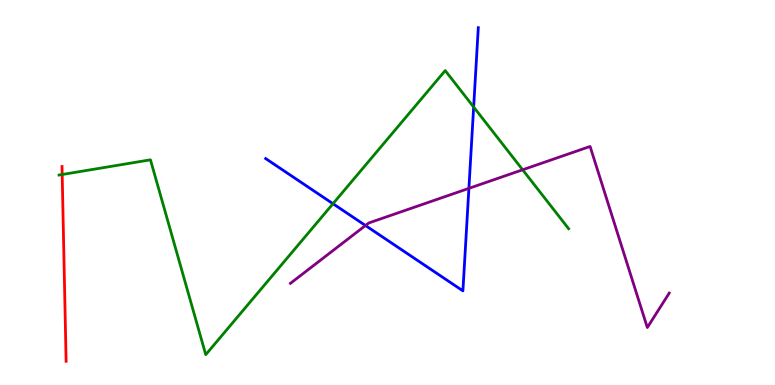[{'lines': ['blue', 'red'], 'intersections': []}, {'lines': ['green', 'red'], 'intersections': [{'x': 0.802, 'y': 5.47}]}, {'lines': ['purple', 'red'], 'intersections': []}, {'lines': ['blue', 'green'], 'intersections': [{'x': 4.3, 'y': 4.71}, {'x': 6.11, 'y': 7.22}]}, {'lines': ['blue', 'purple'], 'intersections': [{'x': 4.72, 'y': 4.14}, {'x': 6.05, 'y': 5.11}]}, {'lines': ['green', 'purple'], 'intersections': [{'x': 6.74, 'y': 5.59}]}]